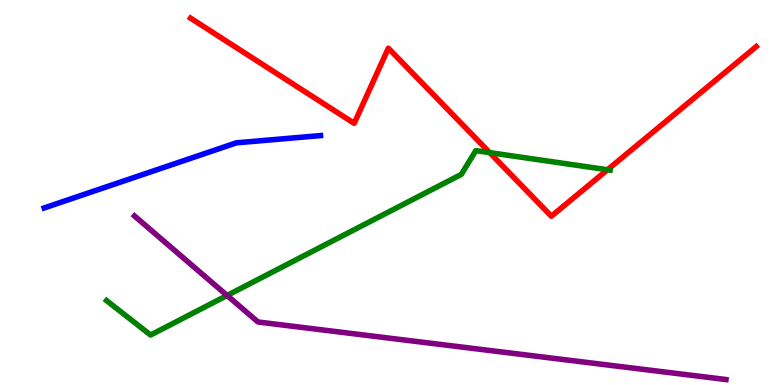[{'lines': ['blue', 'red'], 'intersections': []}, {'lines': ['green', 'red'], 'intersections': [{'x': 6.32, 'y': 6.04}, {'x': 7.84, 'y': 5.59}]}, {'lines': ['purple', 'red'], 'intersections': []}, {'lines': ['blue', 'green'], 'intersections': []}, {'lines': ['blue', 'purple'], 'intersections': []}, {'lines': ['green', 'purple'], 'intersections': [{'x': 2.93, 'y': 2.33}]}]